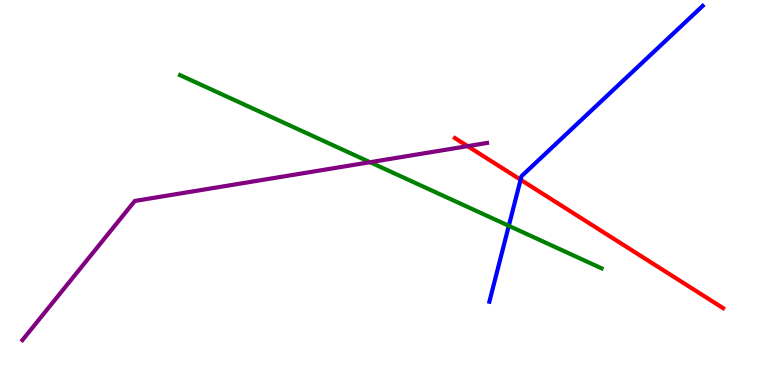[{'lines': ['blue', 'red'], 'intersections': [{'x': 6.72, 'y': 5.33}]}, {'lines': ['green', 'red'], 'intersections': []}, {'lines': ['purple', 'red'], 'intersections': [{'x': 6.03, 'y': 6.2}]}, {'lines': ['blue', 'green'], 'intersections': [{'x': 6.57, 'y': 4.13}]}, {'lines': ['blue', 'purple'], 'intersections': []}, {'lines': ['green', 'purple'], 'intersections': [{'x': 4.77, 'y': 5.79}]}]